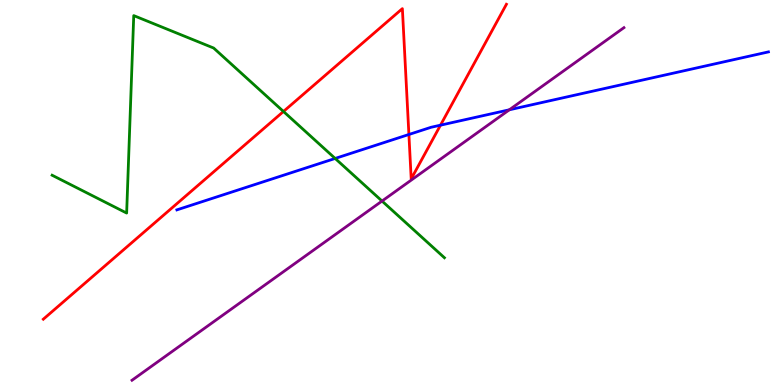[{'lines': ['blue', 'red'], 'intersections': [{'x': 5.28, 'y': 6.51}, {'x': 5.68, 'y': 6.75}]}, {'lines': ['green', 'red'], 'intersections': [{'x': 3.66, 'y': 7.1}]}, {'lines': ['purple', 'red'], 'intersections': []}, {'lines': ['blue', 'green'], 'intersections': [{'x': 4.32, 'y': 5.88}]}, {'lines': ['blue', 'purple'], 'intersections': [{'x': 6.57, 'y': 7.15}]}, {'lines': ['green', 'purple'], 'intersections': [{'x': 4.93, 'y': 4.78}]}]